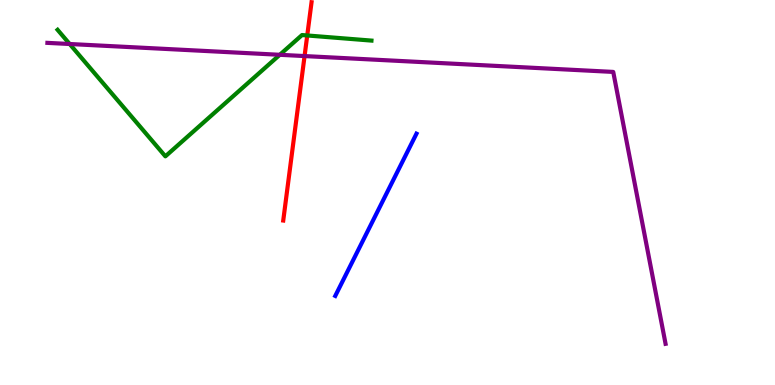[{'lines': ['blue', 'red'], 'intersections': []}, {'lines': ['green', 'red'], 'intersections': [{'x': 3.96, 'y': 9.08}]}, {'lines': ['purple', 'red'], 'intersections': [{'x': 3.93, 'y': 8.54}]}, {'lines': ['blue', 'green'], 'intersections': []}, {'lines': ['blue', 'purple'], 'intersections': []}, {'lines': ['green', 'purple'], 'intersections': [{'x': 0.899, 'y': 8.86}, {'x': 3.61, 'y': 8.58}]}]